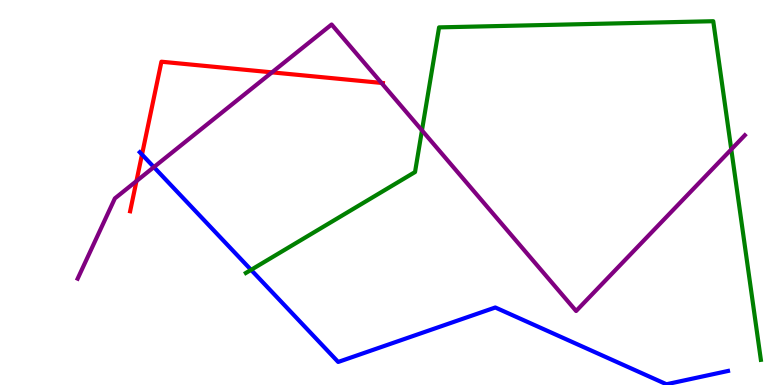[{'lines': ['blue', 'red'], 'intersections': [{'x': 1.83, 'y': 5.99}]}, {'lines': ['green', 'red'], 'intersections': []}, {'lines': ['purple', 'red'], 'intersections': [{'x': 1.76, 'y': 5.3}, {'x': 3.51, 'y': 8.12}, {'x': 4.92, 'y': 7.85}]}, {'lines': ['blue', 'green'], 'intersections': [{'x': 3.24, 'y': 2.99}]}, {'lines': ['blue', 'purple'], 'intersections': [{'x': 1.99, 'y': 5.66}]}, {'lines': ['green', 'purple'], 'intersections': [{'x': 5.44, 'y': 6.61}, {'x': 9.44, 'y': 6.12}]}]